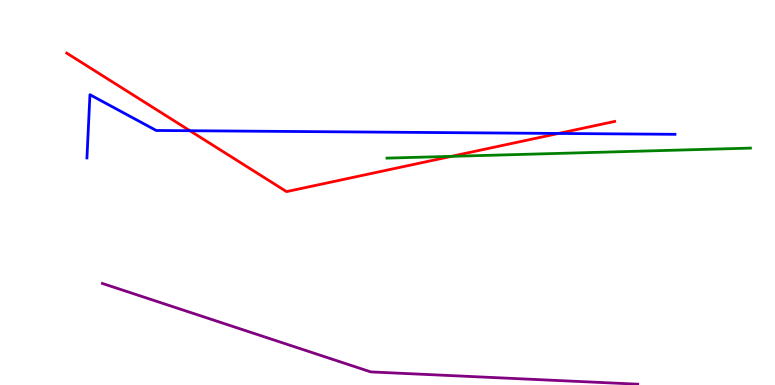[{'lines': ['blue', 'red'], 'intersections': [{'x': 2.45, 'y': 6.6}, {'x': 7.21, 'y': 6.53}]}, {'lines': ['green', 'red'], 'intersections': [{'x': 5.82, 'y': 5.94}]}, {'lines': ['purple', 'red'], 'intersections': []}, {'lines': ['blue', 'green'], 'intersections': []}, {'lines': ['blue', 'purple'], 'intersections': []}, {'lines': ['green', 'purple'], 'intersections': []}]